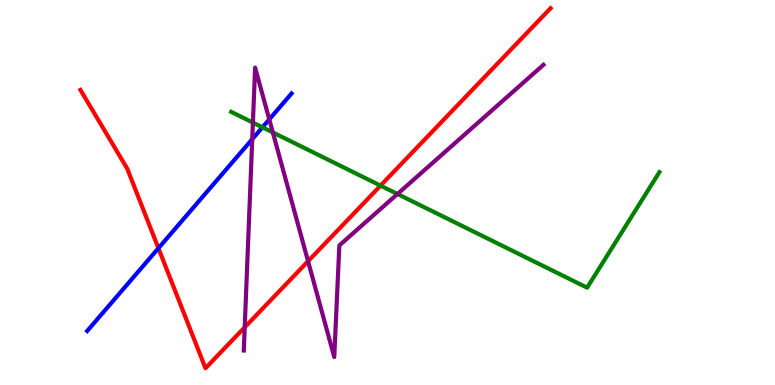[{'lines': ['blue', 'red'], 'intersections': [{'x': 2.04, 'y': 3.55}]}, {'lines': ['green', 'red'], 'intersections': [{'x': 4.91, 'y': 5.18}]}, {'lines': ['purple', 'red'], 'intersections': [{'x': 3.16, 'y': 1.5}, {'x': 3.97, 'y': 3.22}]}, {'lines': ['blue', 'green'], 'intersections': [{'x': 3.39, 'y': 6.69}]}, {'lines': ['blue', 'purple'], 'intersections': [{'x': 3.25, 'y': 6.39}, {'x': 3.47, 'y': 6.9}]}, {'lines': ['green', 'purple'], 'intersections': [{'x': 3.26, 'y': 6.82}, {'x': 3.52, 'y': 6.56}, {'x': 5.13, 'y': 4.96}]}]